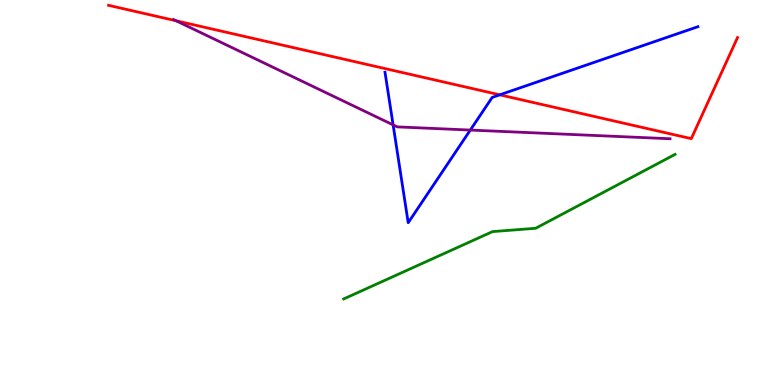[{'lines': ['blue', 'red'], 'intersections': [{'x': 6.45, 'y': 7.54}]}, {'lines': ['green', 'red'], 'intersections': []}, {'lines': ['purple', 'red'], 'intersections': [{'x': 2.27, 'y': 9.46}]}, {'lines': ['blue', 'green'], 'intersections': []}, {'lines': ['blue', 'purple'], 'intersections': [{'x': 5.07, 'y': 6.76}, {'x': 6.07, 'y': 6.62}]}, {'lines': ['green', 'purple'], 'intersections': []}]